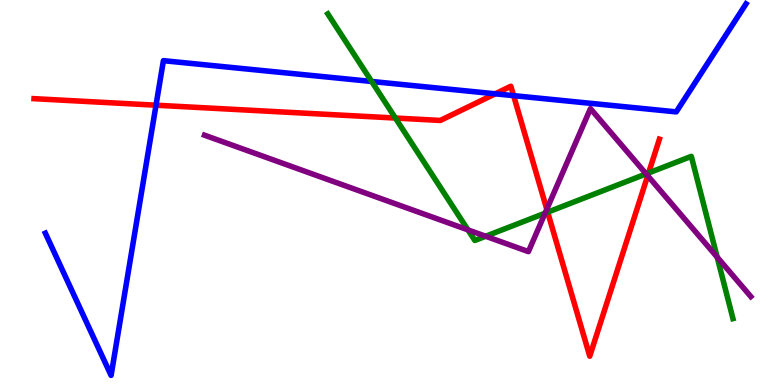[{'lines': ['blue', 'red'], 'intersections': [{'x': 2.01, 'y': 7.27}, {'x': 6.39, 'y': 7.56}, {'x': 6.63, 'y': 7.52}]}, {'lines': ['green', 'red'], 'intersections': [{'x': 5.1, 'y': 6.93}, {'x': 7.07, 'y': 4.49}, {'x': 8.37, 'y': 5.51}]}, {'lines': ['purple', 'red'], 'intersections': [{'x': 7.06, 'y': 4.57}, {'x': 8.36, 'y': 5.44}]}, {'lines': ['blue', 'green'], 'intersections': [{'x': 4.8, 'y': 7.88}]}, {'lines': ['blue', 'purple'], 'intersections': []}, {'lines': ['green', 'purple'], 'intersections': [{'x': 6.04, 'y': 4.03}, {'x': 6.27, 'y': 3.86}, {'x': 7.03, 'y': 4.46}, {'x': 8.34, 'y': 5.48}, {'x': 9.25, 'y': 3.32}]}]